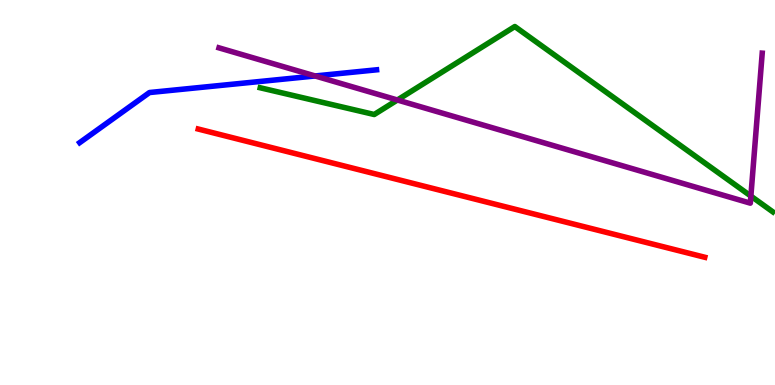[{'lines': ['blue', 'red'], 'intersections': []}, {'lines': ['green', 'red'], 'intersections': []}, {'lines': ['purple', 'red'], 'intersections': []}, {'lines': ['blue', 'green'], 'intersections': []}, {'lines': ['blue', 'purple'], 'intersections': [{'x': 4.07, 'y': 8.03}]}, {'lines': ['green', 'purple'], 'intersections': [{'x': 5.13, 'y': 7.4}, {'x': 9.69, 'y': 4.91}]}]